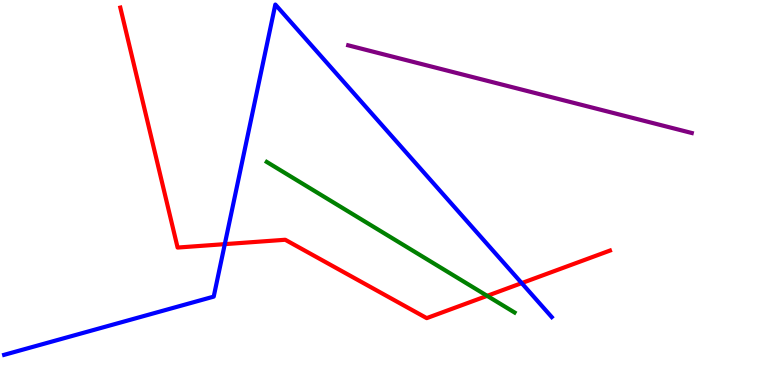[{'lines': ['blue', 'red'], 'intersections': [{'x': 2.9, 'y': 3.66}, {'x': 6.73, 'y': 2.65}]}, {'lines': ['green', 'red'], 'intersections': [{'x': 6.29, 'y': 2.32}]}, {'lines': ['purple', 'red'], 'intersections': []}, {'lines': ['blue', 'green'], 'intersections': []}, {'lines': ['blue', 'purple'], 'intersections': []}, {'lines': ['green', 'purple'], 'intersections': []}]